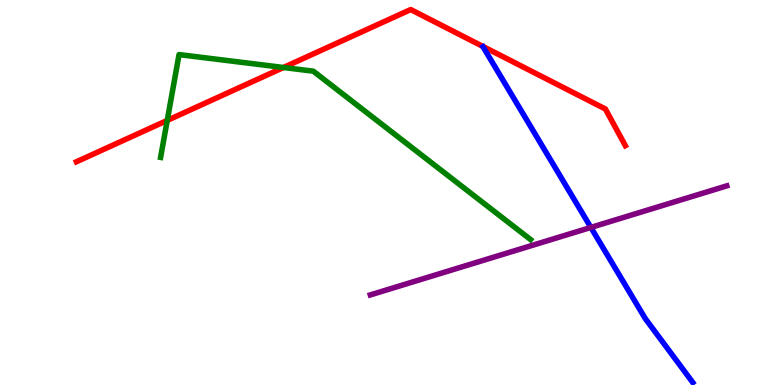[{'lines': ['blue', 'red'], 'intersections': []}, {'lines': ['green', 'red'], 'intersections': [{'x': 2.16, 'y': 6.87}, {'x': 3.66, 'y': 8.25}]}, {'lines': ['purple', 'red'], 'intersections': []}, {'lines': ['blue', 'green'], 'intersections': []}, {'lines': ['blue', 'purple'], 'intersections': [{'x': 7.62, 'y': 4.09}]}, {'lines': ['green', 'purple'], 'intersections': []}]